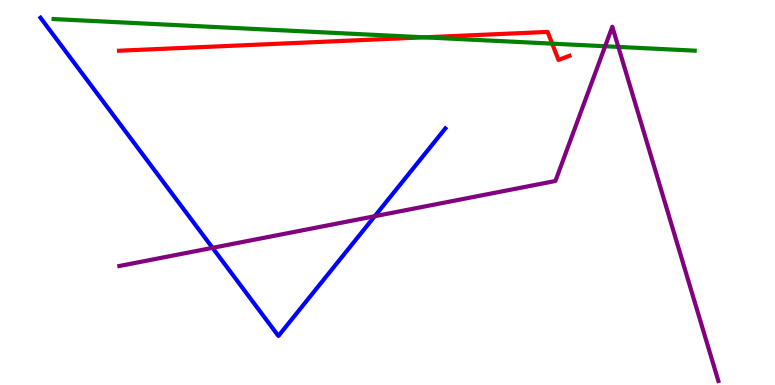[{'lines': ['blue', 'red'], 'intersections': []}, {'lines': ['green', 'red'], 'intersections': [{'x': 5.47, 'y': 9.03}, {'x': 7.13, 'y': 8.87}]}, {'lines': ['purple', 'red'], 'intersections': []}, {'lines': ['blue', 'green'], 'intersections': []}, {'lines': ['blue', 'purple'], 'intersections': [{'x': 2.74, 'y': 3.56}, {'x': 4.84, 'y': 4.38}]}, {'lines': ['green', 'purple'], 'intersections': [{'x': 7.81, 'y': 8.8}, {'x': 7.98, 'y': 8.78}]}]